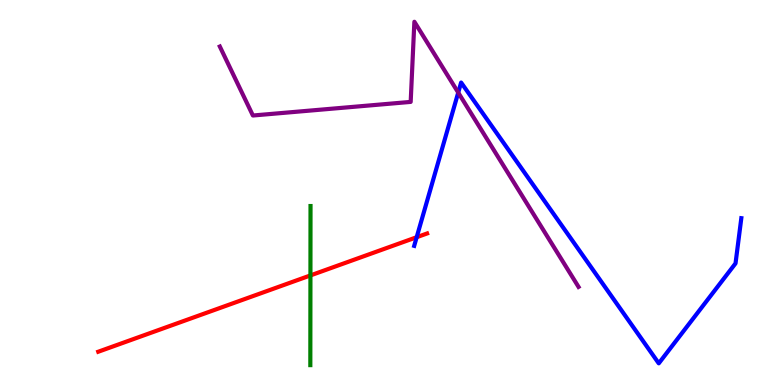[{'lines': ['blue', 'red'], 'intersections': [{'x': 5.38, 'y': 3.84}]}, {'lines': ['green', 'red'], 'intersections': [{'x': 4.01, 'y': 2.85}]}, {'lines': ['purple', 'red'], 'intersections': []}, {'lines': ['blue', 'green'], 'intersections': []}, {'lines': ['blue', 'purple'], 'intersections': [{'x': 5.91, 'y': 7.6}]}, {'lines': ['green', 'purple'], 'intersections': []}]